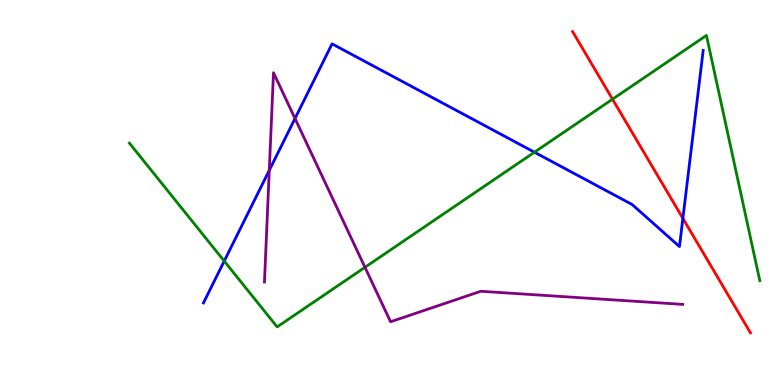[{'lines': ['blue', 'red'], 'intersections': [{'x': 8.81, 'y': 4.33}]}, {'lines': ['green', 'red'], 'intersections': [{'x': 7.9, 'y': 7.42}]}, {'lines': ['purple', 'red'], 'intersections': []}, {'lines': ['blue', 'green'], 'intersections': [{'x': 2.89, 'y': 3.22}, {'x': 6.9, 'y': 6.05}]}, {'lines': ['blue', 'purple'], 'intersections': [{'x': 3.47, 'y': 5.58}, {'x': 3.81, 'y': 6.92}]}, {'lines': ['green', 'purple'], 'intersections': [{'x': 4.71, 'y': 3.06}]}]